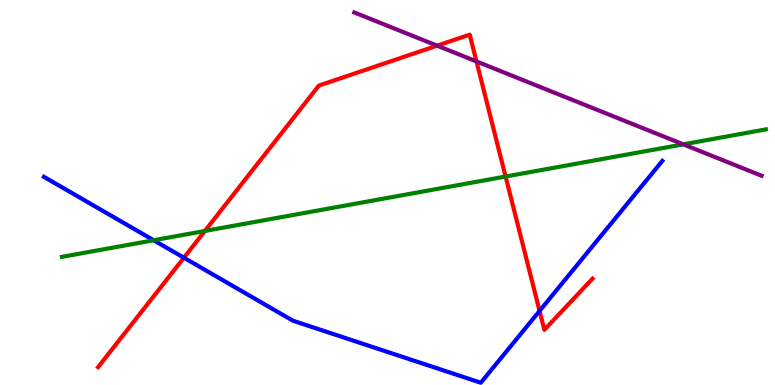[{'lines': ['blue', 'red'], 'intersections': [{'x': 2.37, 'y': 3.31}, {'x': 6.96, 'y': 1.92}]}, {'lines': ['green', 'red'], 'intersections': [{'x': 2.64, 'y': 4.0}, {'x': 6.52, 'y': 5.41}]}, {'lines': ['purple', 'red'], 'intersections': [{'x': 5.64, 'y': 8.81}, {'x': 6.15, 'y': 8.4}]}, {'lines': ['blue', 'green'], 'intersections': [{'x': 1.98, 'y': 3.76}]}, {'lines': ['blue', 'purple'], 'intersections': []}, {'lines': ['green', 'purple'], 'intersections': [{'x': 8.82, 'y': 6.25}]}]